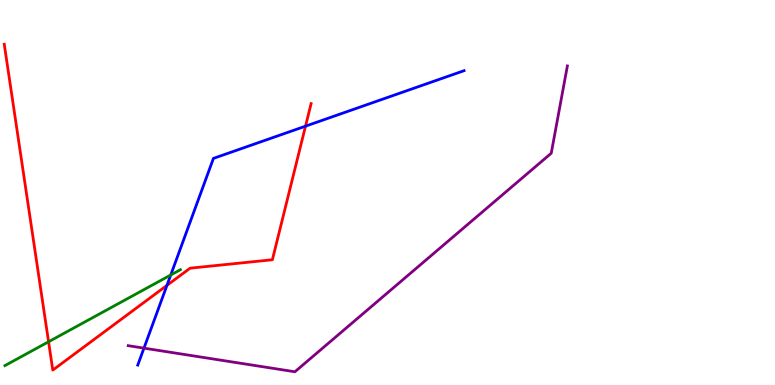[{'lines': ['blue', 'red'], 'intersections': [{'x': 2.15, 'y': 2.59}, {'x': 3.94, 'y': 6.72}]}, {'lines': ['green', 'red'], 'intersections': [{'x': 0.627, 'y': 1.12}]}, {'lines': ['purple', 'red'], 'intersections': []}, {'lines': ['blue', 'green'], 'intersections': [{'x': 2.2, 'y': 2.86}]}, {'lines': ['blue', 'purple'], 'intersections': [{'x': 1.86, 'y': 0.957}]}, {'lines': ['green', 'purple'], 'intersections': []}]